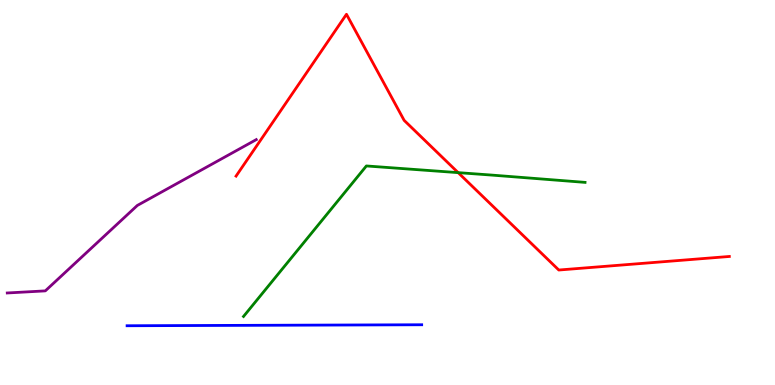[{'lines': ['blue', 'red'], 'intersections': []}, {'lines': ['green', 'red'], 'intersections': [{'x': 5.91, 'y': 5.52}]}, {'lines': ['purple', 'red'], 'intersections': []}, {'lines': ['blue', 'green'], 'intersections': []}, {'lines': ['blue', 'purple'], 'intersections': []}, {'lines': ['green', 'purple'], 'intersections': []}]